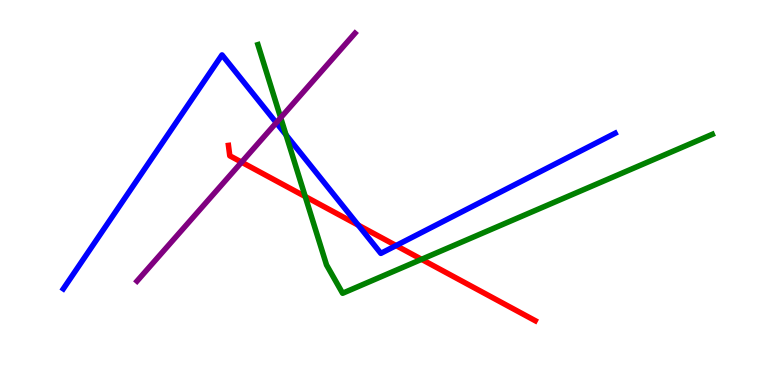[{'lines': ['blue', 'red'], 'intersections': [{'x': 4.62, 'y': 4.15}, {'x': 5.11, 'y': 3.62}]}, {'lines': ['green', 'red'], 'intersections': [{'x': 3.94, 'y': 4.9}, {'x': 5.44, 'y': 3.26}]}, {'lines': ['purple', 'red'], 'intersections': [{'x': 3.12, 'y': 5.79}]}, {'lines': ['blue', 'green'], 'intersections': [{'x': 3.69, 'y': 6.5}]}, {'lines': ['blue', 'purple'], 'intersections': [{'x': 3.56, 'y': 6.81}]}, {'lines': ['green', 'purple'], 'intersections': [{'x': 3.62, 'y': 6.94}]}]